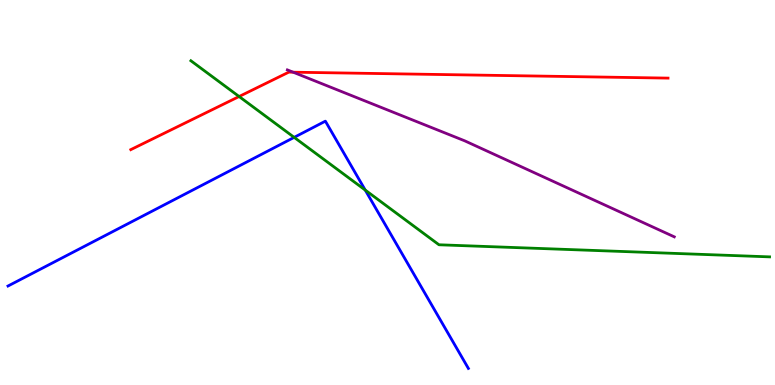[{'lines': ['blue', 'red'], 'intersections': []}, {'lines': ['green', 'red'], 'intersections': [{'x': 3.09, 'y': 7.49}]}, {'lines': ['purple', 'red'], 'intersections': [{'x': 3.78, 'y': 8.12}]}, {'lines': ['blue', 'green'], 'intersections': [{'x': 3.8, 'y': 6.43}, {'x': 4.71, 'y': 5.06}]}, {'lines': ['blue', 'purple'], 'intersections': []}, {'lines': ['green', 'purple'], 'intersections': []}]